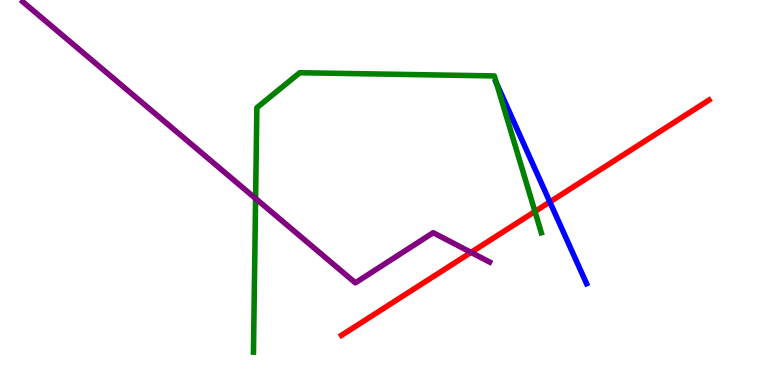[{'lines': ['blue', 'red'], 'intersections': [{'x': 7.09, 'y': 4.75}]}, {'lines': ['green', 'red'], 'intersections': [{'x': 6.9, 'y': 4.51}]}, {'lines': ['purple', 'red'], 'intersections': [{'x': 6.08, 'y': 3.44}]}, {'lines': ['blue', 'green'], 'intersections': [{'x': 6.41, 'y': 7.83}]}, {'lines': ['blue', 'purple'], 'intersections': []}, {'lines': ['green', 'purple'], 'intersections': [{'x': 3.3, 'y': 4.84}]}]